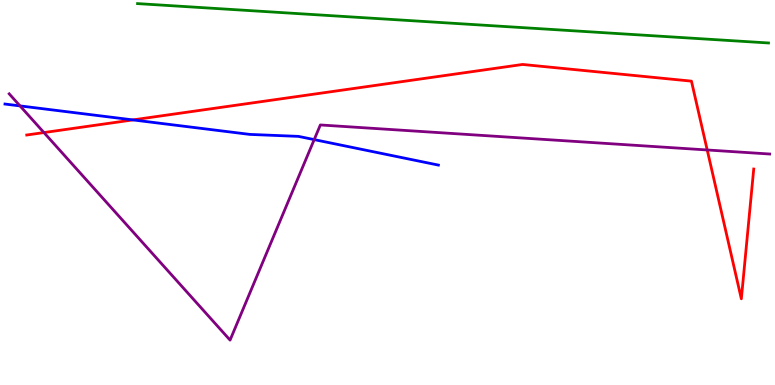[{'lines': ['blue', 'red'], 'intersections': [{'x': 1.71, 'y': 6.89}]}, {'lines': ['green', 'red'], 'intersections': []}, {'lines': ['purple', 'red'], 'intersections': [{'x': 0.567, 'y': 6.56}, {'x': 9.13, 'y': 6.1}]}, {'lines': ['blue', 'green'], 'intersections': []}, {'lines': ['blue', 'purple'], 'intersections': [{'x': 0.258, 'y': 7.25}, {'x': 4.05, 'y': 6.37}]}, {'lines': ['green', 'purple'], 'intersections': []}]